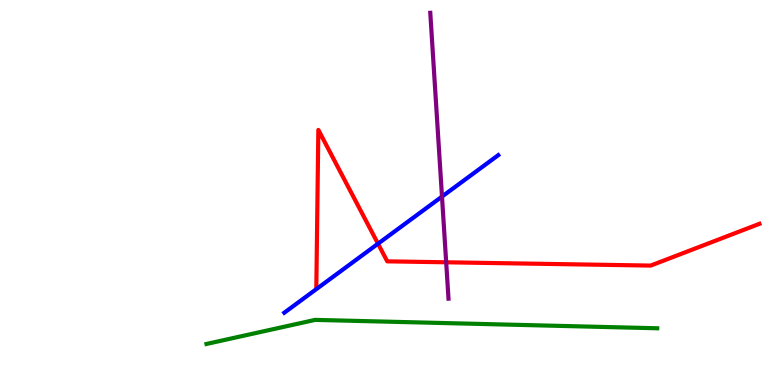[{'lines': ['blue', 'red'], 'intersections': [{'x': 4.88, 'y': 3.67}]}, {'lines': ['green', 'red'], 'intersections': []}, {'lines': ['purple', 'red'], 'intersections': [{'x': 5.76, 'y': 3.19}]}, {'lines': ['blue', 'green'], 'intersections': []}, {'lines': ['blue', 'purple'], 'intersections': [{'x': 5.7, 'y': 4.89}]}, {'lines': ['green', 'purple'], 'intersections': []}]